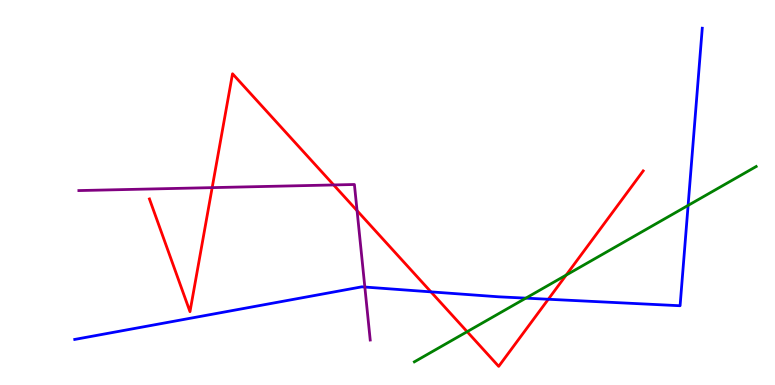[{'lines': ['blue', 'red'], 'intersections': [{'x': 5.56, 'y': 2.42}, {'x': 7.07, 'y': 2.23}]}, {'lines': ['green', 'red'], 'intersections': [{'x': 6.03, 'y': 1.39}, {'x': 7.31, 'y': 2.85}]}, {'lines': ['purple', 'red'], 'intersections': [{'x': 2.74, 'y': 5.13}, {'x': 4.31, 'y': 5.2}, {'x': 4.61, 'y': 4.53}]}, {'lines': ['blue', 'green'], 'intersections': [{'x': 6.78, 'y': 2.26}, {'x': 8.88, 'y': 4.66}]}, {'lines': ['blue', 'purple'], 'intersections': [{'x': 4.71, 'y': 2.54}]}, {'lines': ['green', 'purple'], 'intersections': []}]